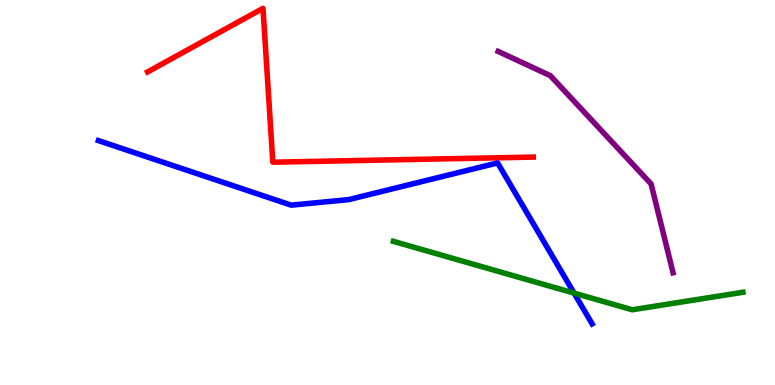[{'lines': ['blue', 'red'], 'intersections': []}, {'lines': ['green', 'red'], 'intersections': []}, {'lines': ['purple', 'red'], 'intersections': []}, {'lines': ['blue', 'green'], 'intersections': [{'x': 7.41, 'y': 2.39}]}, {'lines': ['blue', 'purple'], 'intersections': []}, {'lines': ['green', 'purple'], 'intersections': []}]